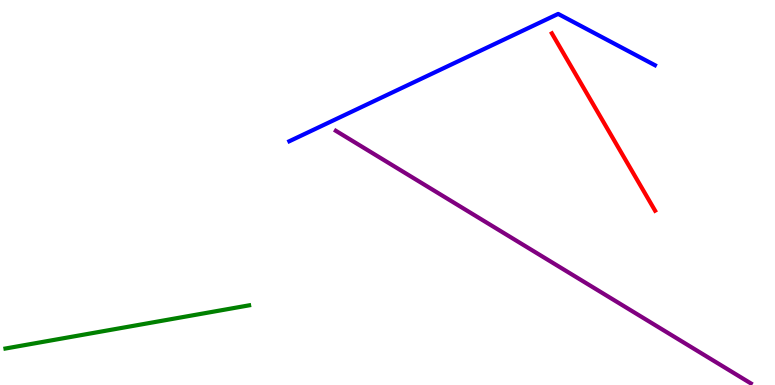[{'lines': ['blue', 'red'], 'intersections': []}, {'lines': ['green', 'red'], 'intersections': []}, {'lines': ['purple', 'red'], 'intersections': []}, {'lines': ['blue', 'green'], 'intersections': []}, {'lines': ['blue', 'purple'], 'intersections': []}, {'lines': ['green', 'purple'], 'intersections': []}]